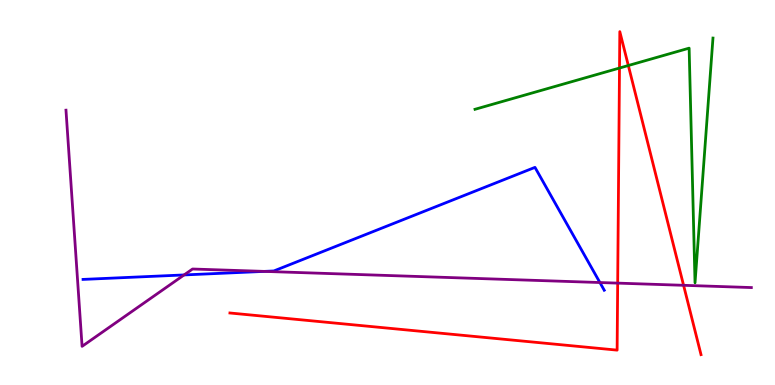[{'lines': ['blue', 'red'], 'intersections': []}, {'lines': ['green', 'red'], 'intersections': [{'x': 7.99, 'y': 8.23}, {'x': 8.11, 'y': 8.3}]}, {'lines': ['purple', 'red'], 'intersections': [{'x': 7.97, 'y': 2.65}, {'x': 8.82, 'y': 2.59}]}, {'lines': ['blue', 'green'], 'intersections': []}, {'lines': ['blue', 'purple'], 'intersections': [{'x': 2.38, 'y': 2.86}, {'x': 3.41, 'y': 2.95}, {'x': 7.74, 'y': 2.66}]}, {'lines': ['green', 'purple'], 'intersections': []}]